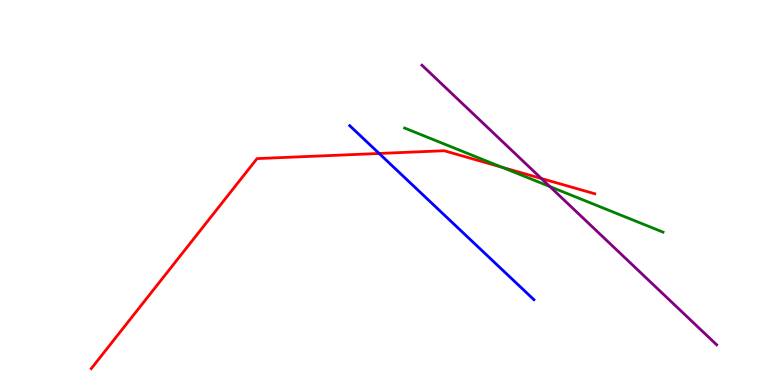[{'lines': ['blue', 'red'], 'intersections': [{'x': 4.89, 'y': 6.01}]}, {'lines': ['green', 'red'], 'intersections': [{'x': 6.48, 'y': 5.66}]}, {'lines': ['purple', 'red'], 'intersections': [{'x': 6.99, 'y': 5.36}]}, {'lines': ['blue', 'green'], 'intersections': []}, {'lines': ['blue', 'purple'], 'intersections': []}, {'lines': ['green', 'purple'], 'intersections': [{'x': 7.09, 'y': 5.15}]}]